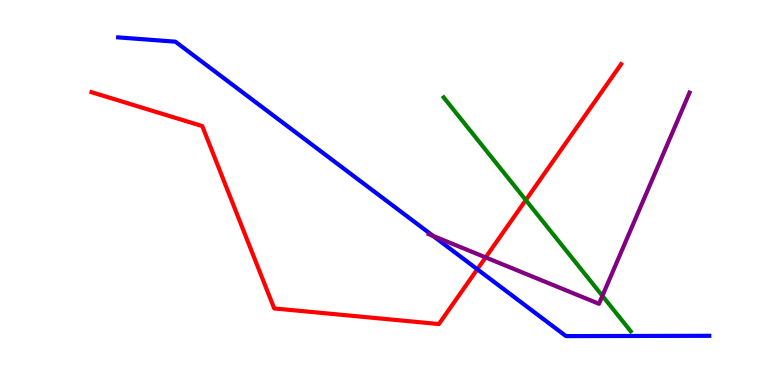[{'lines': ['blue', 'red'], 'intersections': [{'x': 6.16, 'y': 3.01}]}, {'lines': ['green', 'red'], 'intersections': [{'x': 6.78, 'y': 4.8}]}, {'lines': ['purple', 'red'], 'intersections': [{'x': 6.27, 'y': 3.31}]}, {'lines': ['blue', 'green'], 'intersections': []}, {'lines': ['blue', 'purple'], 'intersections': [{'x': 5.59, 'y': 3.87}]}, {'lines': ['green', 'purple'], 'intersections': [{'x': 7.77, 'y': 2.32}]}]